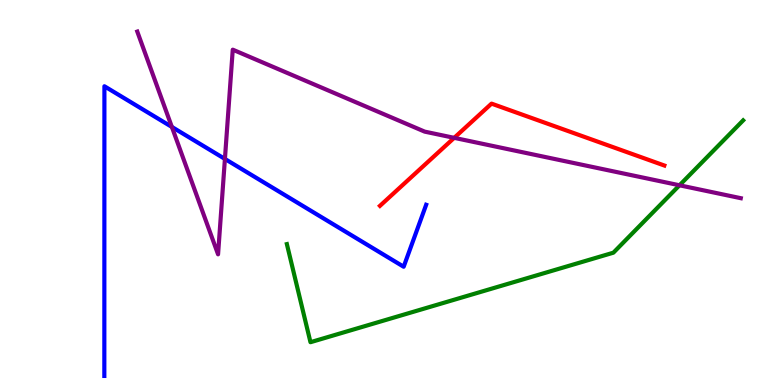[{'lines': ['blue', 'red'], 'intersections': []}, {'lines': ['green', 'red'], 'intersections': []}, {'lines': ['purple', 'red'], 'intersections': [{'x': 5.86, 'y': 6.42}]}, {'lines': ['blue', 'green'], 'intersections': []}, {'lines': ['blue', 'purple'], 'intersections': [{'x': 2.22, 'y': 6.7}, {'x': 2.9, 'y': 5.87}]}, {'lines': ['green', 'purple'], 'intersections': [{'x': 8.77, 'y': 5.19}]}]